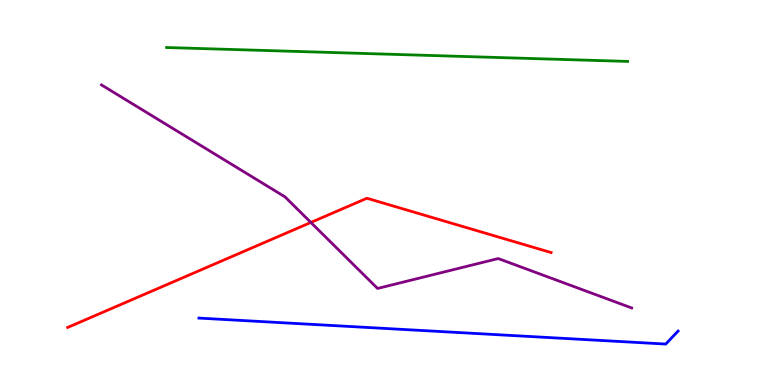[{'lines': ['blue', 'red'], 'intersections': []}, {'lines': ['green', 'red'], 'intersections': []}, {'lines': ['purple', 'red'], 'intersections': [{'x': 4.01, 'y': 4.22}]}, {'lines': ['blue', 'green'], 'intersections': []}, {'lines': ['blue', 'purple'], 'intersections': []}, {'lines': ['green', 'purple'], 'intersections': []}]